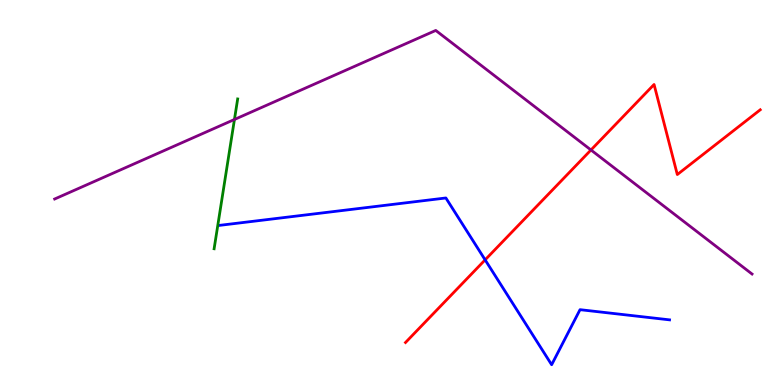[{'lines': ['blue', 'red'], 'intersections': [{'x': 6.26, 'y': 3.25}]}, {'lines': ['green', 'red'], 'intersections': []}, {'lines': ['purple', 'red'], 'intersections': [{'x': 7.63, 'y': 6.1}]}, {'lines': ['blue', 'green'], 'intersections': []}, {'lines': ['blue', 'purple'], 'intersections': []}, {'lines': ['green', 'purple'], 'intersections': [{'x': 3.03, 'y': 6.9}]}]